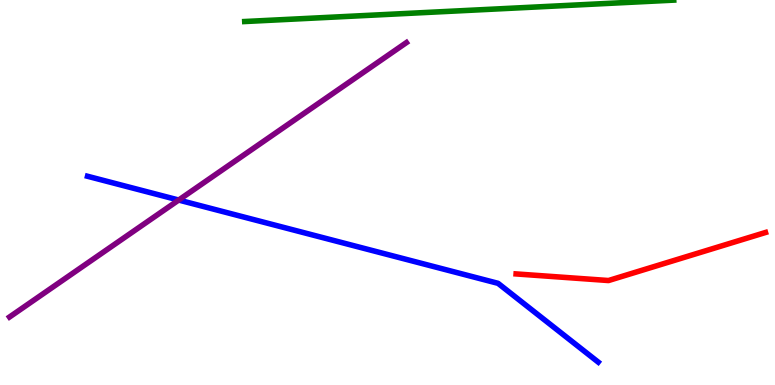[{'lines': ['blue', 'red'], 'intersections': []}, {'lines': ['green', 'red'], 'intersections': []}, {'lines': ['purple', 'red'], 'intersections': []}, {'lines': ['blue', 'green'], 'intersections': []}, {'lines': ['blue', 'purple'], 'intersections': [{'x': 2.31, 'y': 4.8}]}, {'lines': ['green', 'purple'], 'intersections': []}]